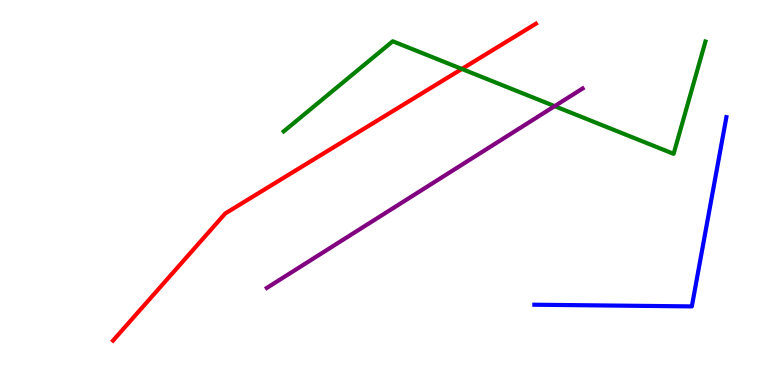[{'lines': ['blue', 'red'], 'intersections': []}, {'lines': ['green', 'red'], 'intersections': [{'x': 5.96, 'y': 8.21}]}, {'lines': ['purple', 'red'], 'intersections': []}, {'lines': ['blue', 'green'], 'intersections': []}, {'lines': ['blue', 'purple'], 'intersections': []}, {'lines': ['green', 'purple'], 'intersections': [{'x': 7.16, 'y': 7.24}]}]